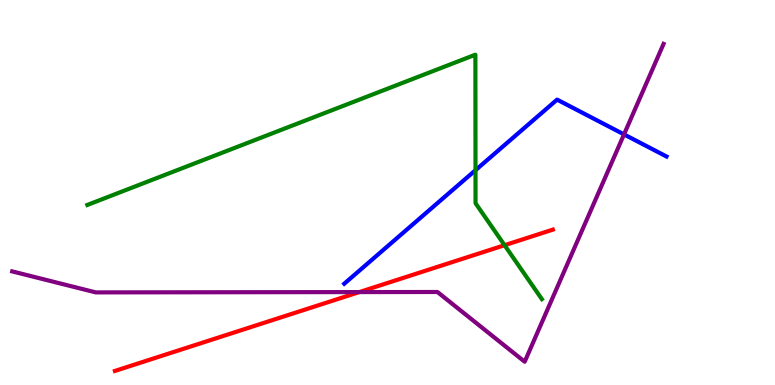[{'lines': ['blue', 'red'], 'intersections': []}, {'lines': ['green', 'red'], 'intersections': [{'x': 6.51, 'y': 3.63}]}, {'lines': ['purple', 'red'], 'intersections': [{'x': 4.64, 'y': 2.41}]}, {'lines': ['blue', 'green'], 'intersections': [{'x': 6.14, 'y': 5.58}]}, {'lines': ['blue', 'purple'], 'intersections': [{'x': 8.05, 'y': 6.51}]}, {'lines': ['green', 'purple'], 'intersections': []}]